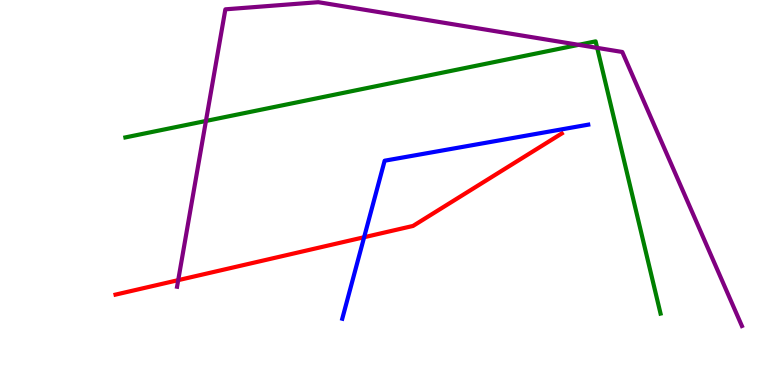[{'lines': ['blue', 'red'], 'intersections': [{'x': 4.7, 'y': 3.84}]}, {'lines': ['green', 'red'], 'intersections': []}, {'lines': ['purple', 'red'], 'intersections': [{'x': 2.3, 'y': 2.72}]}, {'lines': ['blue', 'green'], 'intersections': []}, {'lines': ['blue', 'purple'], 'intersections': []}, {'lines': ['green', 'purple'], 'intersections': [{'x': 2.66, 'y': 6.86}, {'x': 7.47, 'y': 8.84}, {'x': 7.71, 'y': 8.76}]}]